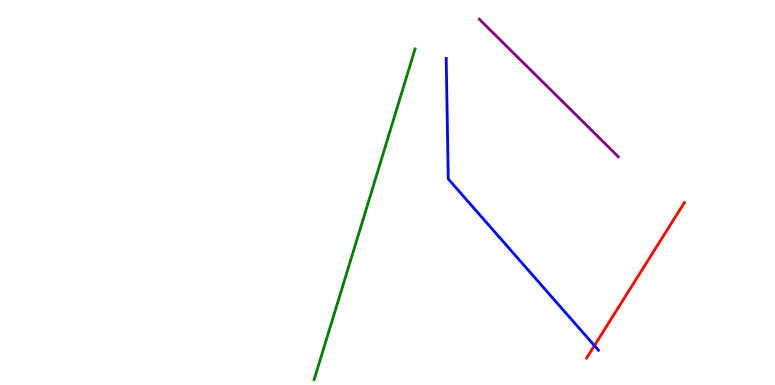[{'lines': ['blue', 'red'], 'intersections': [{'x': 7.67, 'y': 1.02}]}, {'lines': ['green', 'red'], 'intersections': []}, {'lines': ['purple', 'red'], 'intersections': []}, {'lines': ['blue', 'green'], 'intersections': []}, {'lines': ['blue', 'purple'], 'intersections': []}, {'lines': ['green', 'purple'], 'intersections': []}]